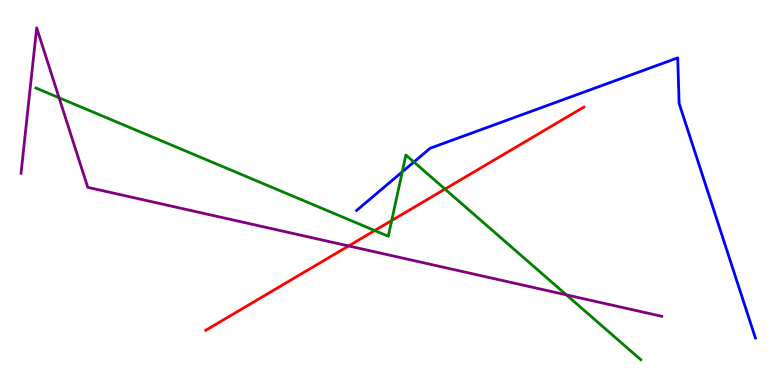[{'lines': ['blue', 'red'], 'intersections': []}, {'lines': ['green', 'red'], 'intersections': [{'x': 4.84, 'y': 4.01}, {'x': 5.05, 'y': 4.27}, {'x': 5.74, 'y': 5.09}]}, {'lines': ['purple', 'red'], 'intersections': [{'x': 4.5, 'y': 3.61}]}, {'lines': ['blue', 'green'], 'intersections': [{'x': 5.19, 'y': 5.54}, {'x': 5.34, 'y': 5.79}]}, {'lines': ['blue', 'purple'], 'intersections': []}, {'lines': ['green', 'purple'], 'intersections': [{'x': 0.762, 'y': 7.46}, {'x': 7.31, 'y': 2.34}]}]